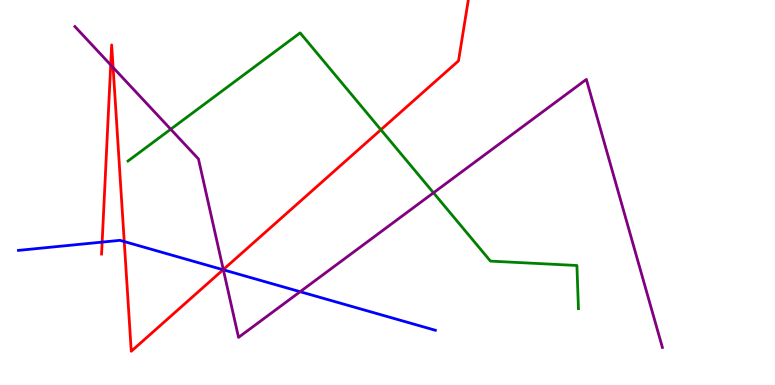[{'lines': ['blue', 'red'], 'intersections': [{'x': 1.32, 'y': 3.71}, {'x': 1.6, 'y': 3.73}, {'x': 2.88, 'y': 2.99}]}, {'lines': ['green', 'red'], 'intersections': [{'x': 4.91, 'y': 6.63}]}, {'lines': ['purple', 'red'], 'intersections': [{'x': 1.43, 'y': 8.31}, {'x': 1.46, 'y': 8.25}, {'x': 2.88, 'y': 3.0}]}, {'lines': ['blue', 'green'], 'intersections': []}, {'lines': ['blue', 'purple'], 'intersections': [{'x': 2.88, 'y': 2.99}, {'x': 3.87, 'y': 2.42}]}, {'lines': ['green', 'purple'], 'intersections': [{'x': 2.2, 'y': 6.64}, {'x': 5.59, 'y': 4.99}]}]